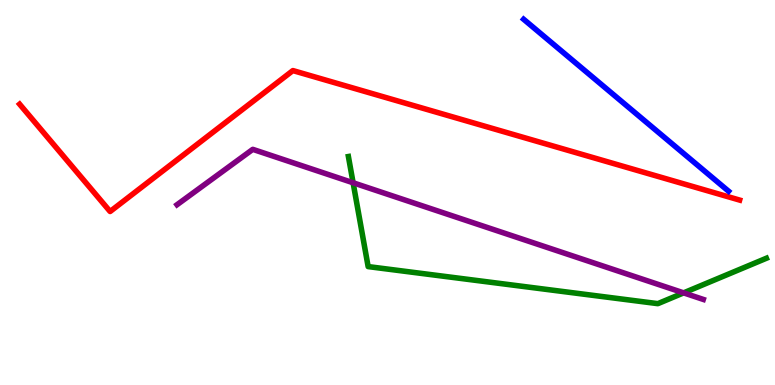[{'lines': ['blue', 'red'], 'intersections': []}, {'lines': ['green', 'red'], 'intersections': []}, {'lines': ['purple', 'red'], 'intersections': []}, {'lines': ['blue', 'green'], 'intersections': []}, {'lines': ['blue', 'purple'], 'intersections': []}, {'lines': ['green', 'purple'], 'intersections': [{'x': 4.56, 'y': 5.25}, {'x': 8.82, 'y': 2.39}]}]